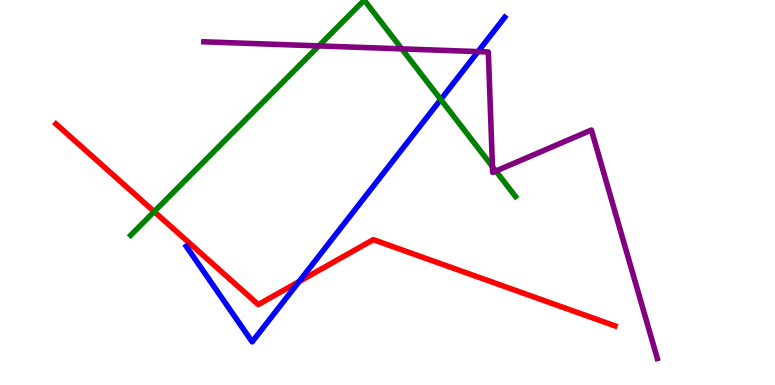[{'lines': ['blue', 'red'], 'intersections': [{'x': 3.86, 'y': 2.69}]}, {'lines': ['green', 'red'], 'intersections': [{'x': 1.99, 'y': 4.5}]}, {'lines': ['purple', 'red'], 'intersections': []}, {'lines': ['blue', 'green'], 'intersections': [{'x': 5.69, 'y': 7.42}]}, {'lines': ['blue', 'purple'], 'intersections': [{'x': 6.17, 'y': 8.66}]}, {'lines': ['green', 'purple'], 'intersections': [{'x': 4.11, 'y': 8.81}, {'x': 5.18, 'y': 8.73}, {'x': 6.35, 'y': 5.67}, {'x': 6.4, 'y': 5.56}]}]